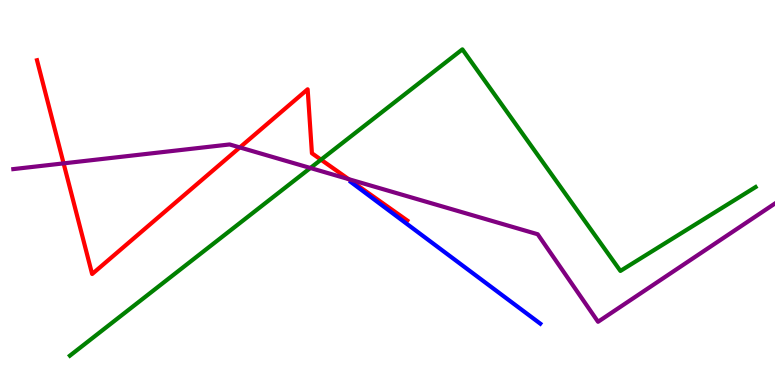[{'lines': ['blue', 'red'], 'intersections': []}, {'lines': ['green', 'red'], 'intersections': [{'x': 4.14, 'y': 5.85}]}, {'lines': ['purple', 'red'], 'intersections': [{'x': 0.821, 'y': 5.76}, {'x': 3.09, 'y': 6.17}, {'x': 4.5, 'y': 5.35}]}, {'lines': ['blue', 'green'], 'intersections': []}, {'lines': ['blue', 'purple'], 'intersections': []}, {'lines': ['green', 'purple'], 'intersections': [{'x': 4.0, 'y': 5.64}]}]